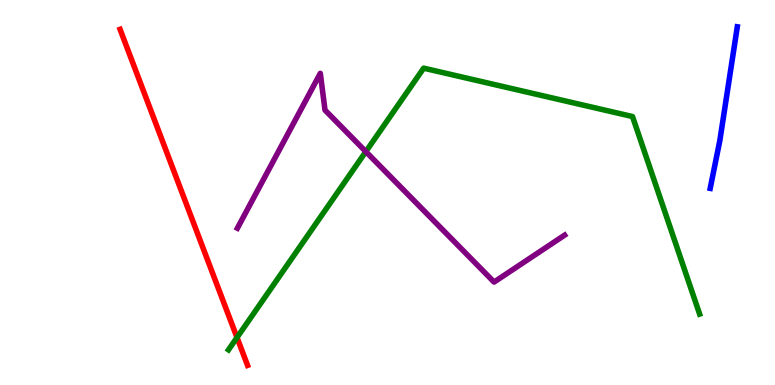[{'lines': ['blue', 'red'], 'intersections': []}, {'lines': ['green', 'red'], 'intersections': [{'x': 3.06, 'y': 1.23}]}, {'lines': ['purple', 'red'], 'intersections': []}, {'lines': ['blue', 'green'], 'intersections': []}, {'lines': ['blue', 'purple'], 'intersections': []}, {'lines': ['green', 'purple'], 'intersections': [{'x': 4.72, 'y': 6.06}]}]